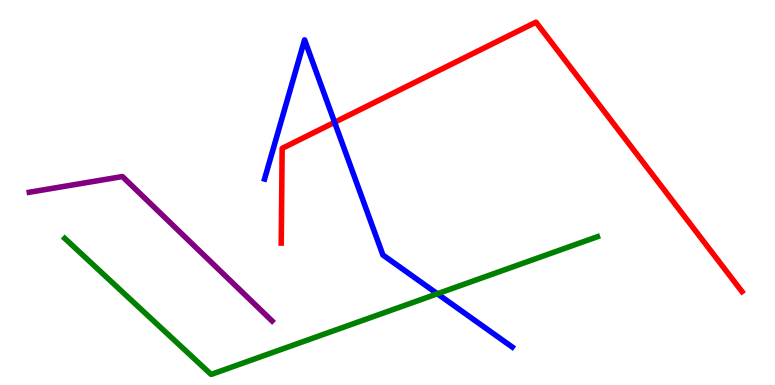[{'lines': ['blue', 'red'], 'intersections': [{'x': 4.32, 'y': 6.82}]}, {'lines': ['green', 'red'], 'intersections': []}, {'lines': ['purple', 'red'], 'intersections': []}, {'lines': ['blue', 'green'], 'intersections': [{'x': 5.64, 'y': 2.37}]}, {'lines': ['blue', 'purple'], 'intersections': []}, {'lines': ['green', 'purple'], 'intersections': []}]